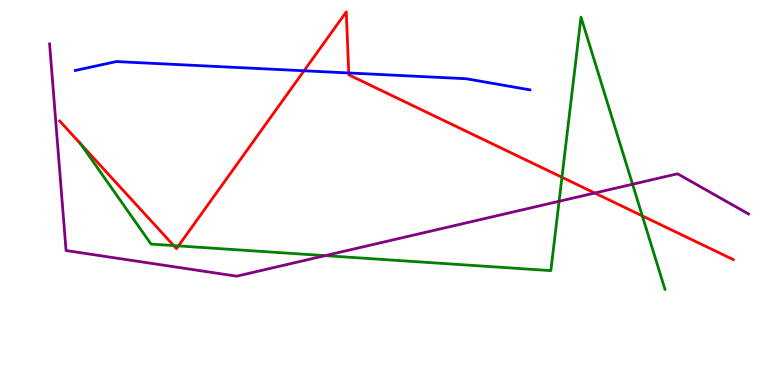[{'lines': ['blue', 'red'], 'intersections': [{'x': 3.92, 'y': 8.16}, {'x': 4.5, 'y': 8.1}]}, {'lines': ['green', 'red'], 'intersections': [{'x': 1.04, 'y': 6.26}, {'x': 2.24, 'y': 3.62}, {'x': 2.3, 'y': 3.61}, {'x': 7.25, 'y': 5.4}, {'x': 8.29, 'y': 4.39}]}, {'lines': ['purple', 'red'], 'intersections': [{'x': 7.67, 'y': 4.99}]}, {'lines': ['blue', 'green'], 'intersections': []}, {'lines': ['blue', 'purple'], 'intersections': []}, {'lines': ['green', 'purple'], 'intersections': [{'x': 4.2, 'y': 3.36}, {'x': 7.21, 'y': 4.77}, {'x': 8.16, 'y': 5.21}]}]